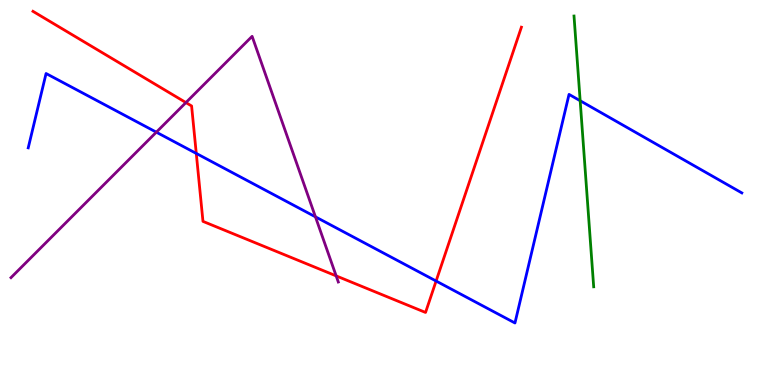[{'lines': ['blue', 'red'], 'intersections': [{'x': 2.53, 'y': 6.01}, {'x': 5.63, 'y': 2.7}]}, {'lines': ['green', 'red'], 'intersections': []}, {'lines': ['purple', 'red'], 'intersections': [{'x': 2.4, 'y': 7.34}, {'x': 4.34, 'y': 2.83}]}, {'lines': ['blue', 'green'], 'intersections': [{'x': 7.49, 'y': 7.38}]}, {'lines': ['blue', 'purple'], 'intersections': [{'x': 2.02, 'y': 6.57}, {'x': 4.07, 'y': 4.37}]}, {'lines': ['green', 'purple'], 'intersections': []}]